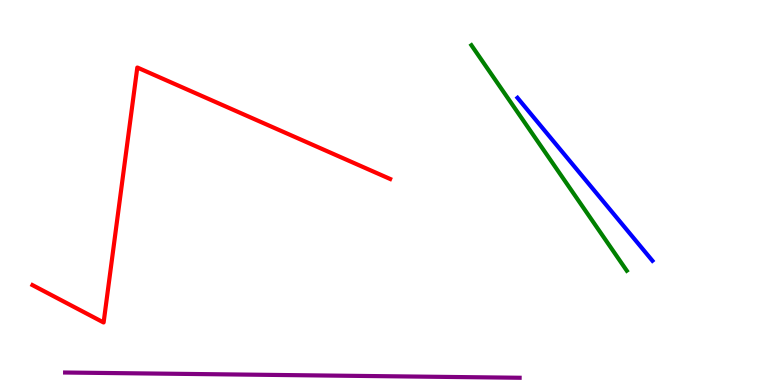[{'lines': ['blue', 'red'], 'intersections': []}, {'lines': ['green', 'red'], 'intersections': []}, {'lines': ['purple', 'red'], 'intersections': []}, {'lines': ['blue', 'green'], 'intersections': []}, {'lines': ['blue', 'purple'], 'intersections': []}, {'lines': ['green', 'purple'], 'intersections': []}]